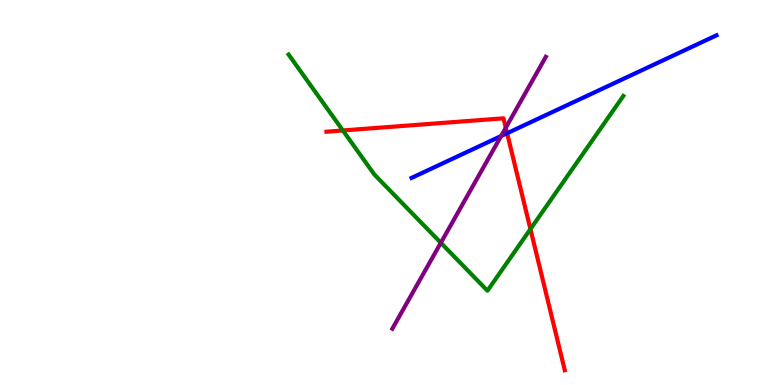[{'lines': ['blue', 'red'], 'intersections': [{'x': 6.54, 'y': 6.54}]}, {'lines': ['green', 'red'], 'intersections': [{'x': 4.42, 'y': 6.61}, {'x': 6.84, 'y': 4.05}]}, {'lines': ['purple', 'red'], 'intersections': [{'x': 6.53, 'y': 6.68}]}, {'lines': ['blue', 'green'], 'intersections': []}, {'lines': ['blue', 'purple'], 'intersections': [{'x': 6.47, 'y': 6.47}]}, {'lines': ['green', 'purple'], 'intersections': [{'x': 5.69, 'y': 3.69}]}]